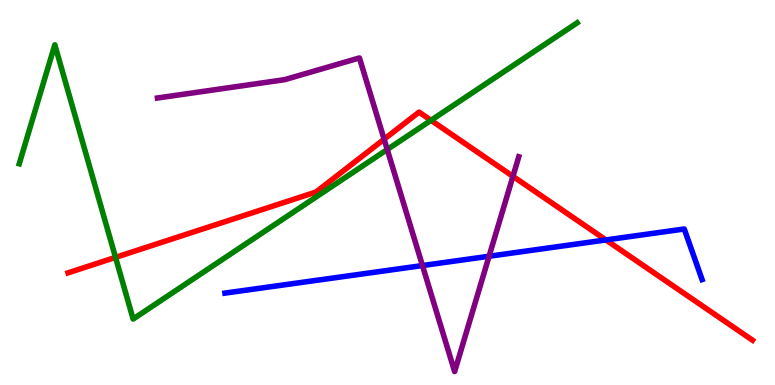[{'lines': ['blue', 'red'], 'intersections': [{'x': 7.82, 'y': 3.77}]}, {'lines': ['green', 'red'], 'intersections': [{'x': 1.49, 'y': 3.31}, {'x': 5.56, 'y': 6.88}]}, {'lines': ['purple', 'red'], 'intersections': [{'x': 4.96, 'y': 6.38}, {'x': 6.62, 'y': 5.42}]}, {'lines': ['blue', 'green'], 'intersections': []}, {'lines': ['blue', 'purple'], 'intersections': [{'x': 5.45, 'y': 3.1}, {'x': 6.31, 'y': 3.34}]}, {'lines': ['green', 'purple'], 'intersections': [{'x': 5.0, 'y': 6.12}]}]